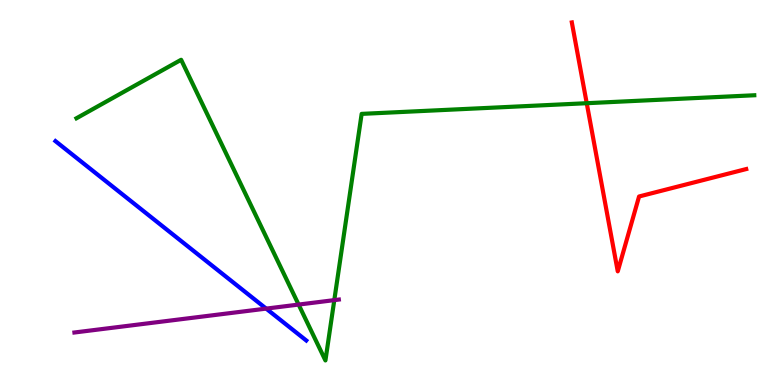[{'lines': ['blue', 'red'], 'intersections': []}, {'lines': ['green', 'red'], 'intersections': [{'x': 7.57, 'y': 7.32}]}, {'lines': ['purple', 'red'], 'intersections': []}, {'lines': ['blue', 'green'], 'intersections': []}, {'lines': ['blue', 'purple'], 'intersections': [{'x': 3.43, 'y': 1.98}]}, {'lines': ['green', 'purple'], 'intersections': [{'x': 3.85, 'y': 2.09}, {'x': 4.31, 'y': 2.2}]}]